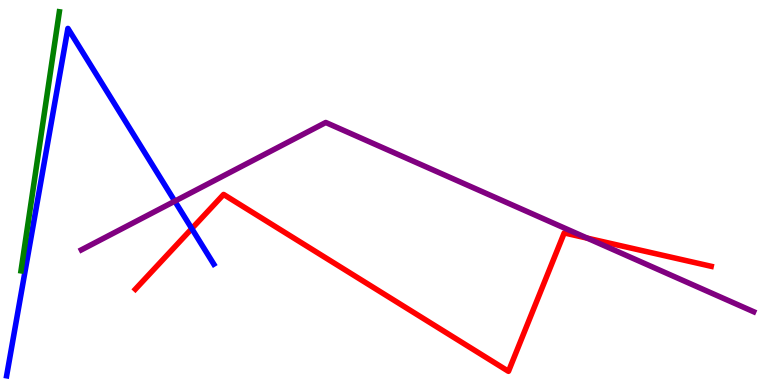[{'lines': ['blue', 'red'], 'intersections': [{'x': 2.47, 'y': 4.06}]}, {'lines': ['green', 'red'], 'intersections': []}, {'lines': ['purple', 'red'], 'intersections': [{'x': 7.58, 'y': 3.81}]}, {'lines': ['blue', 'green'], 'intersections': []}, {'lines': ['blue', 'purple'], 'intersections': [{'x': 2.26, 'y': 4.77}]}, {'lines': ['green', 'purple'], 'intersections': []}]